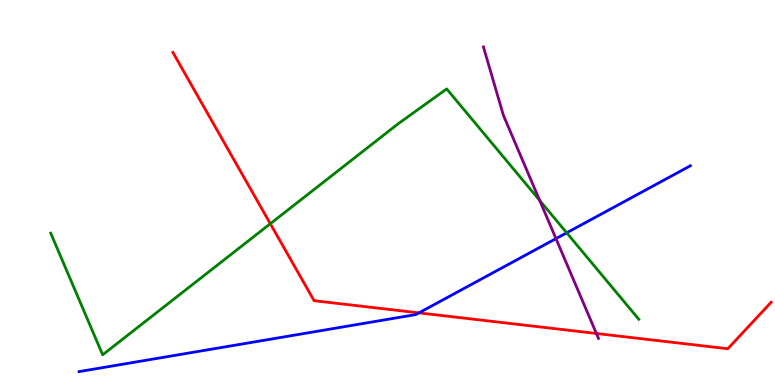[{'lines': ['blue', 'red'], 'intersections': [{'x': 5.41, 'y': 1.87}]}, {'lines': ['green', 'red'], 'intersections': [{'x': 3.49, 'y': 4.19}]}, {'lines': ['purple', 'red'], 'intersections': [{'x': 7.7, 'y': 1.34}]}, {'lines': ['blue', 'green'], 'intersections': [{'x': 7.31, 'y': 3.95}]}, {'lines': ['blue', 'purple'], 'intersections': [{'x': 7.17, 'y': 3.8}]}, {'lines': ['green', 'purple'], 'intersections': [{'x': 6.96, 'y': 4.79}]}]